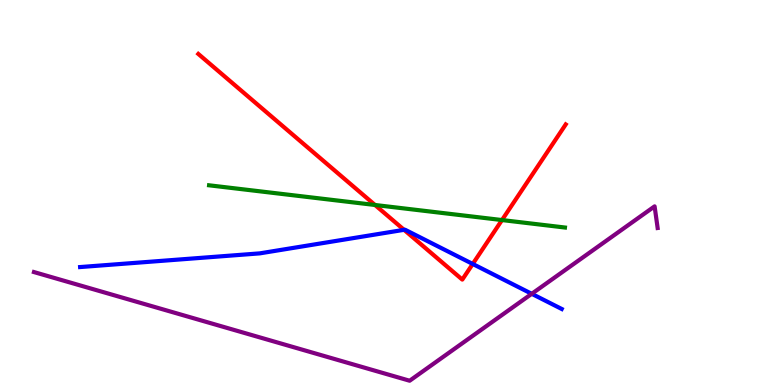[{'lines': ['blue', 'red'], 'intersections': [{'x': 5.21, 'y': 4.03}, {'x': 6.1, 'y': 3.14}]}, {'lines': ['green', 'red'], 'intersections': [{'x': 4.84, 'y': 4.68}, {'x': 6.48, 'y': 4.28}]}, {'lines': ['purple', 'red'], 'intersections': []}, {'lines': ['blue', 'green'], 'intersections': []}, {'lines': ['blue', 'purple'], 'intersections': [{'x': 6.86, 'y': 2.37}]}, {'lines': ['green', 'purple'], 'intersections': []}]